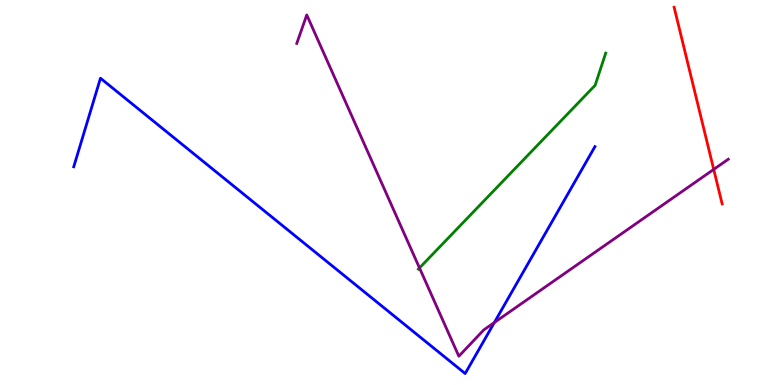[{'lines': ['blue', 'red'], 'intersections': []}, {'lines': ['green', 'red'], 'intersections': []}, {'lines': ['purple', 'red'], 'intersections': [{'x': 9.21, 'y': 5.6}]}, {'lines': ['blue', 'green'], 'intersections': []}, {'lines': ['blue', 'purple'], 'intersections': [{'x': 6.38, 'y': 1.62}]}, {'lines': ['green', 'purple'], 'intersections': [{'x': 5.41, 'y': 3.04}]}]